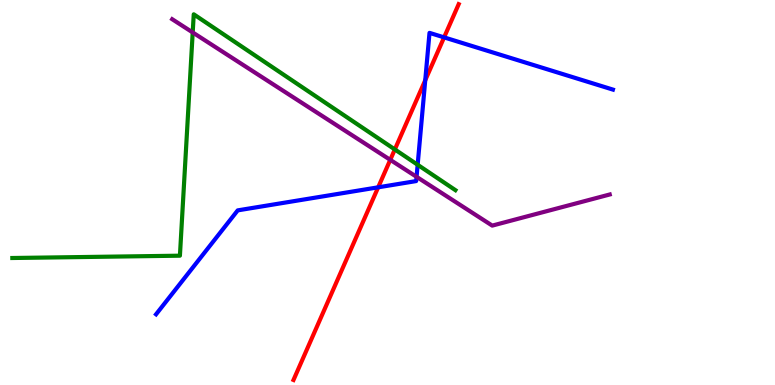[{'lines': ['blue', 'red'], 'intersections': [{'x': 4.88, 'y': 5.13}, {'x': 5.49, 'y': 7.92}, {'x': 5.73, 'y': 9.03}]}, {'lines': ['green', 'red'], 'intersections': [{'x': 5.09, 'y': 6.12}]}, {'lines': ['purple', 'red'], 'intersections': [{'x': 5.04, 'y': 5.85}]}, {'lines': ['blue', 'green'], 'intersections': [{'x': 5.39, 'y': 5.72}]}, {'lines': ['blue', 'purple'], 'intersections': [{'x': 5.38, 'y': 5.41}]}, {'lines': ['green', 'purple'], 'intersections': [{'x': 2.49, 'y': 9.16}]}]